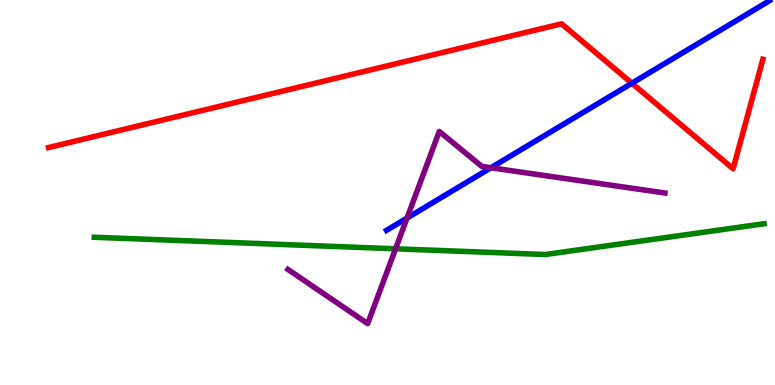[{'lines': ['blue', 'red'], 'intersections': [{'x': 8.15, 'y': 7.84}]}, {'lines': ['green', 'red'], 'intersections': []}, {'lines': ['purple', 'red'], 'intersections': []}, {'lines': ['blue', 'green'], 'intersections': []}, {'lines': ['blue', 'purple'], 'intersections': [{'x': 5.25, 'y': 4.34}, {'x': 6.33, 'y': 5.64}]}, {'lines': ['green', 'purple'], 'intersections': [{'x': 5.1, 'y': 3.54}]}]